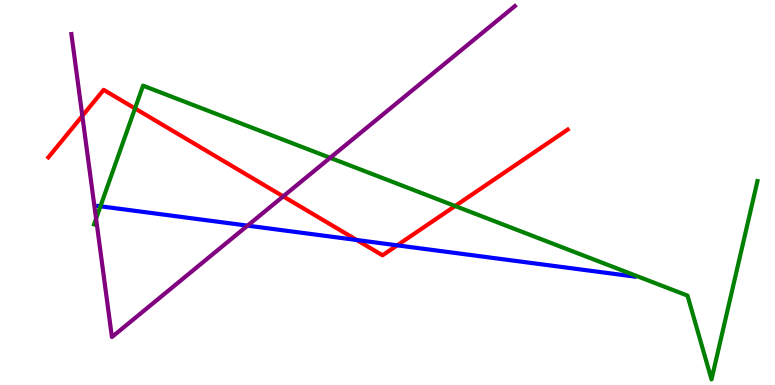[{'lines': ['blue', 'red'], 'intersections': [{'x': 4.6, 'y': 3.77}, {'x': 5.13, 'y': 3.63}]}, {'lines': ['green', 'red'], 'intersections': [{'x': 1.74, 'y': 7.18}, {'x': 5.87, 'y': 4.65}]}, {'lines': ['purple', 'red'], 'intersections': [{'x': 1.06, 'y': 6.99}, {'x': 3.65, 'y': 4.9}]}, {'lines': ['blue', 'green'], 'intersections': [{'x': 1.3, 'y': 4.64}]}, {'lines': ['blue', 'purple'], 'intersections': [{'x': 3.19, 'y': 4.14}]}, {'lines': ['green', 'purple'], 'intersections': [{'x': 1.24, 'y': 4.32}, {'x': 4.26, 'y': 5.9}]}]